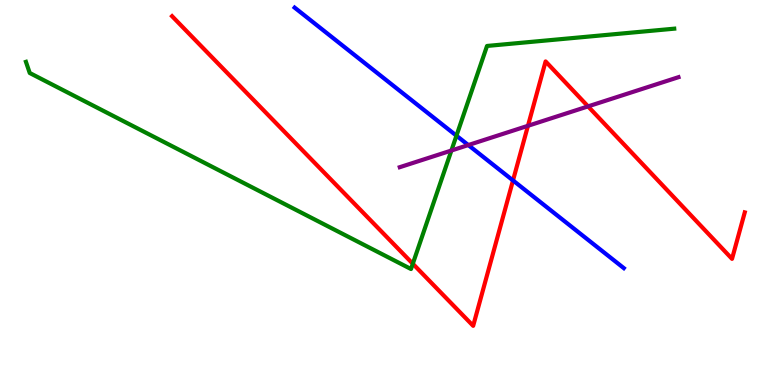[{'lines': ['blue', 'red'], 'intersections': [{'x': 6.62, 'y': 5.31}]}, {'lines': ['green', 'red'], 'intersections': [{'x': 5.33, 'y': 3.15}]}, {'lines': ['purple', 'red'], 'intersections': [{'x': 6.81, 'y': 6.73}, {'x': 7.59, 'y': 7.24}]}, {'lines': ['blue', 'green'], 'intersections': [{'x': 5.89, 'y': 6.48}]}, {'lines': ['blue', 'purple'], 'intersections': [{'x': 6.04, 'y': 6.23}]}, {'lines': ['green', 'purple'], 'intersections': [{'x': 5.82, 'y': 6.09}]}]